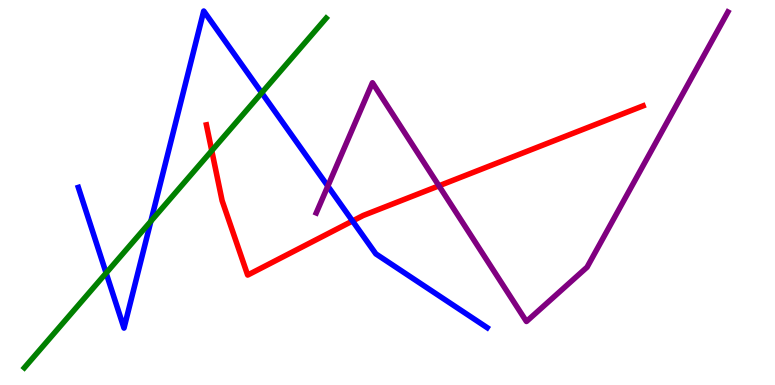[{'lines': ['blue', 'red'], 'intersections': [{'x': 4.55, 'y': 4.26}]}, {'lines': ['green', 'red'], 'intersections': [{'x': 2.73, 'y': 6.09}]}, {'lines': ['purple', 'red'], 'intersections': [{'x': 5.66, 'y': 5.17}]}, {'lines': ['blue', 'green'], 'intersections': [{'x': 1.37, 'y': 2.91}, {'x': 1.95, 'y': 4.25}, {'x': 3.38, 'y': 7.59}]}, {'lines': ['blue', 'purple'], 'intersections': [{'x': 4.23, 'y': 5.17}]}, {'lines': ['green', 'purple'], 'intersections': []}]